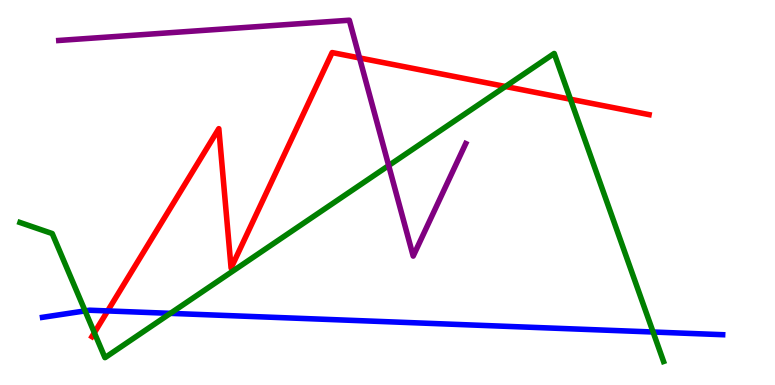[{'lines': ['blue', 'red'], 'intersections': [{'x': 1.39, 'y': 1.92}]}, {'lines': ['green', 'red'], 'intersections': [{'x': 1.22, 'y': 1.36}, {'x': 6.52, 'y': 7.75}, {'x': 7.36, 'y': 7.42}]}, {'lines': ['purple', 'red'], 'intersections': [{'x': 4.64, 'y': 8.5}]}, {'lines': ['blue', 'green'], 'intersections': [{'x': 1.1, 'y': 1.92}, {'x': 2.2, 'y': 1.86}, {'x': 8.43, 'y': 1.38}]}, {'lines': ['blue', 'purple'], 'intersections': []}, {'lines': ['green', 'purple'], 'intersections': [{'x': 5.02, 'y': 5.7}]}]